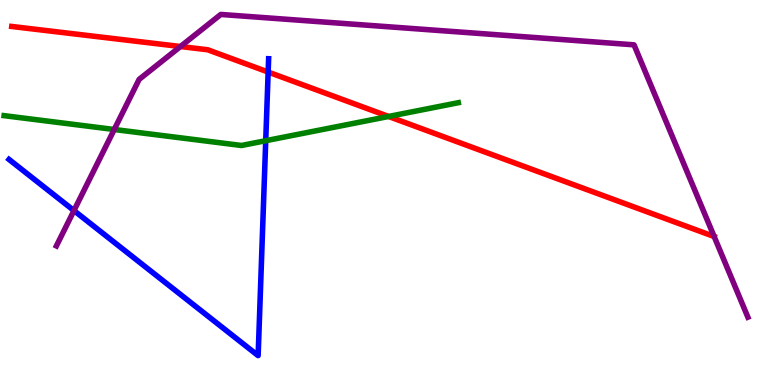[{'lines': ['blue', 'red'], 'intersections': [{'x': 3.46, 'y': 8.13}]}, {'lines': ['green', 'red'], 'intersections': [{'x': 5.01, 'y': 6.97}]}, {'lines': ['purple', 'red'], 'intersections': [{'x': 2.33, 'y': 8.79}, {'x': 9.21, 'y': 3.86}]}, {'lines': ['blue', 'green'], 'intersections': [{'x': 3.43, 'y': 6.35}]}, {'lines': ['blue', 'purple'], 'intersections': [{'x': 0.954, 'y': 4.53}]}, {'lines': ['green', 'purple'], 'intersections': [{'x': 1.47, 'y': 6.64}]}]